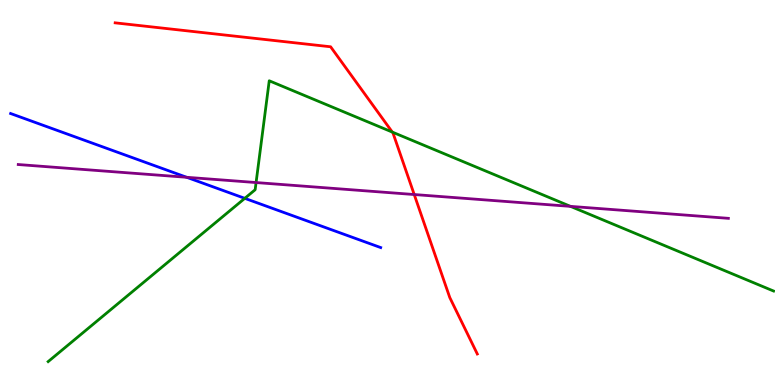[{'lines': ['blue', 'red'], 'intersections': []}, {'lines': ['green', 'red'], 'intersections': [{'x': 5.06, 'y': 6.57}]}, {'lines': ['purple', 'red'], 'intersections': [{'x': 5.34, 'y': 4.95}]}, {'lines': ['blue', 'green'], 'intersections': [{'x': 3.16, 'y': 4.85}]}, {'lines': ['blue', 'purple'], 'intersections': [{'x': 2.41, 'y': 5.4}]}, {'lines': ['green', 'purple'], 'intersections': [{'x': 3.3, 'y': 5.26}, {'x': 7.36, 'y': 4.64}]}]